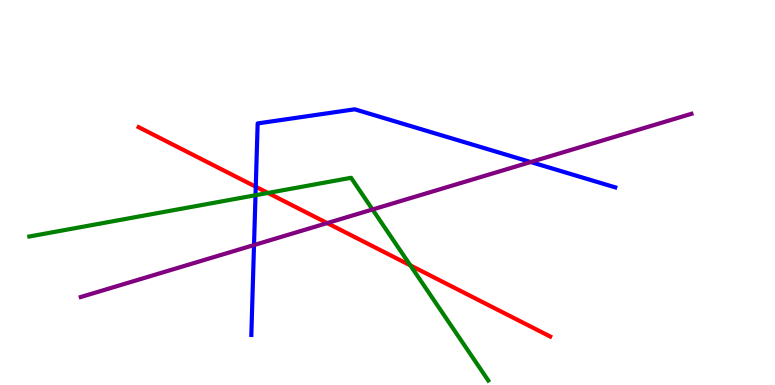[{'lines': ['blue', 'red'], 'intersections': [{'x': 3.3, 'y': 5.15}]}, {'lines': ['green', 'red'], 'intersections': [{'x': 3.46, 'y': 4.99}, {'x': 5.29, 'y': 3.11}]}, {'lines': ['purple', 'red'], 'intersections': [{'x': 4.22, 'y': 4.21}]}, {'lines': ['blue', 'green'], 'intersections': [{'x': 3.3, 'y': 4.93}]}, {'lines': ['blue', 'purple'], 'intersections': [{'x': 3.28, 'y': 3.64}, {'x': 6.85, 'y': 5.79}]}, {'lines': ['green', 'purple'], 'intersections': [{'x': 4.81, 'y': 4.56}]}]